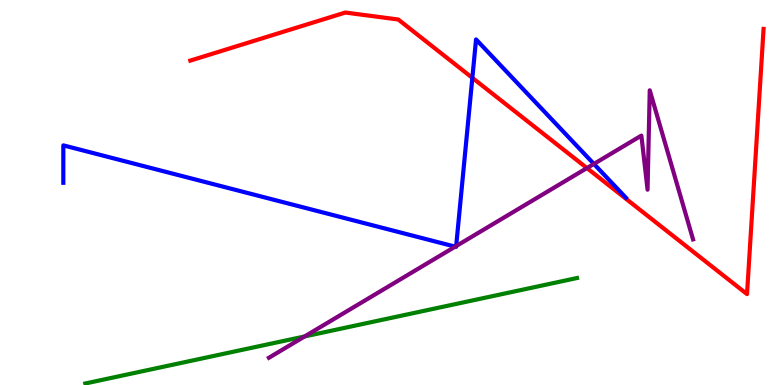[{'lines': ['blue', 'red'], 'intersections': [{'x': 6.09, 'y': 7.98}]}, {'lines': ['green', 'red'], 'intersections': []}, {'lines': ['purple', 'red'], 'intersections': [{'x': 7.57, 'y': 5.63}]}, {'lines': ['blue', 'green'], 'intersections': []}, {'lines': ['blue', 'purple'], 'intersections': [{'x': 5.87, 'y': 3.59}, {'x': 5.89, 'y': 3.61}, {'x': 7.66, 'y': 5.74}]}, {'lines': ['green', 'purple'], 'intersections': [{'x': 3.93, 'y': 1.26}]}]